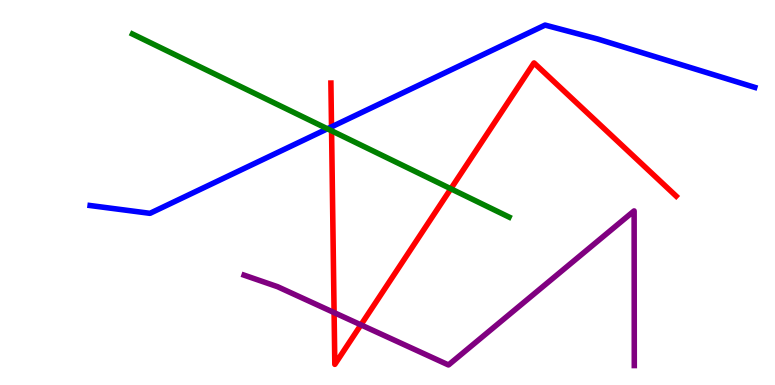[{'lines': ['blue', 'red'], 'intersections': [{'x': 4.28, 'y': 6.71}]}, {'lines': ['green', 'red'], 'intersections': [{'x': 4.28, 'y': 6.6}, {'x': 5.82, 'y': 5.1}]}, {'lines': ['purple', 'red'], 'intersections': [{'x': 4.31, 'y': 1.88}, {'x': 4.66, 'y': 1.56}]}, {'lines': ['blue', 'green'], 'intersections': [{'x': 4.22, 'y': 6.65}]}, {'lines': ['blue', 'purple'], 'intersections': []}, {'lines': ['green', 'purple'], 'intersections': []}]